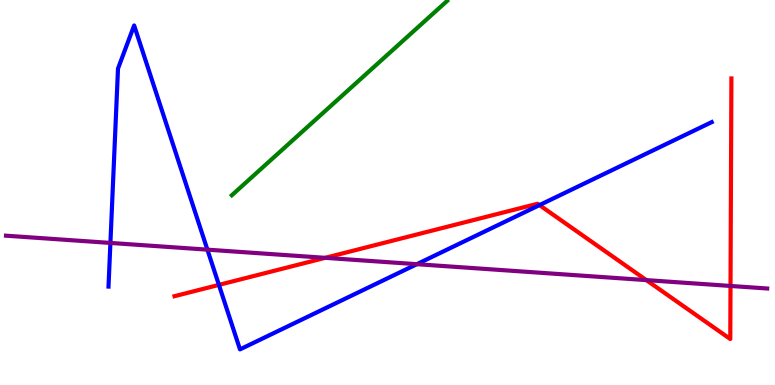[{'lines': ['blue', 'red'], 'intersections': [{'x': 2.82, 'y': 2.6}, {'x': 6.96, 'y': 4.67}]}, {'lines': ['green', 'red'], 'intersections': []}, {'lines': ['purple', 'red'], 'intersections': [{'x': 4.2, 'y': 3.3}, {'x': 8.34, 'y': 2.72}, {'x': 9.43, 'y': 2.57}]}, {'lines': ['blue', 'green'], 'intersections': []}, {'lines': ['blue', 'purple'], 'intersections': [{'x': 1.42, 'y': 3.69}, {'x': 2.68, 'y': 3.52}, {'x': 5.38, 'y': 3.14}]}, {'lines': ['green', 'purple'], 'intersections': []}]